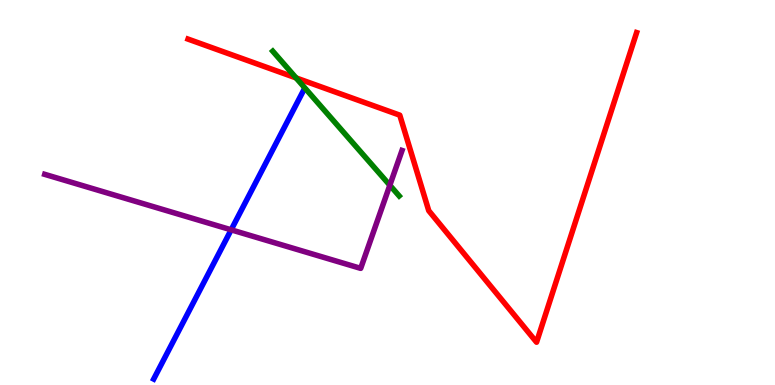[{'lines': ['blue', 'red'], 'intersections': []}, {'lines': ['green', 'red'], 'intersections': [{'x': 3.82, 'y': 7.98}]}, {'lines': ['purple', 'red'], 'intersections': []}, {'lines': ['blue', 'green'], 'intersections': []}, {'lines': ['blue', 'purple'], 'intersections': [{'x': 2.98, 'y': 4.03}]}, {'lines': ['green', 'purple'], 'intersections': [{'x': 5.03, 'y': 5.19}]}]